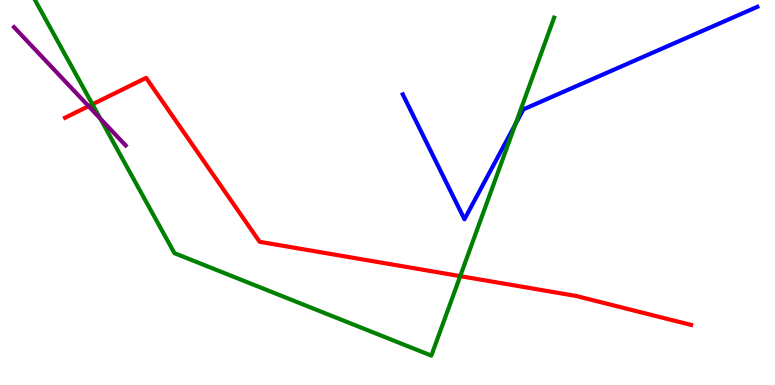[{'lines': ['blue', 'red'], 'intersections': []}, {'lines': ['green', 'red'], 'intersections': [{'x': 1.19, 'y': 7.29}, {'x': 5.94, 'y': 2.83}]}, {'lines': ['purple', 'red'], 'intersections': [{'x': 1.14, 'y': 7.24}]}, {'lines': ['blue', 'green'], 'intersections': [{'x': 6.65, 'y': 6.77}]}, {'lines': ['blue', 'purple'], 'intersections': []}, {'lines': ['green', 'purple'], 'intersections': [{'x': 1.29, 'y': 6.92}]}]